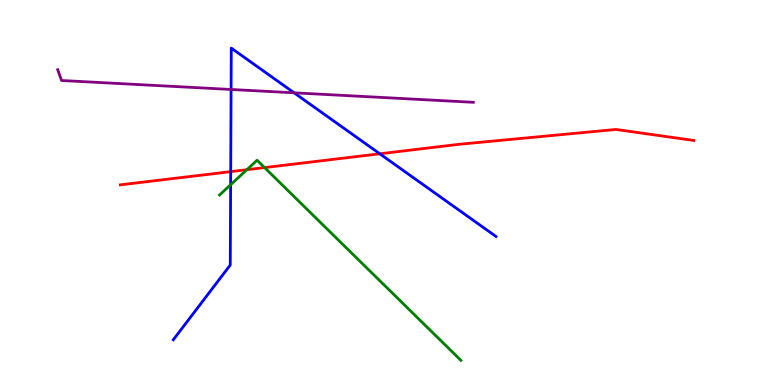[{'lines': ['blue', 'red'], 'intersections': [{'x': 2.98, 'y': 5.54}, {'x': 4.9, 'y': 6.01}]}, {'lines': ['green', 'red'], 'intersections': [{'x': 3.19, 'y': 5.59}, {'x': 3.41, 'y': 5.65}]}, {'lines': ['purple', 'red'], 'intersections': []}, {'lines': ['blue', 'green'], 'intersections': [{'x': 2.98, 'y': 5.2}]}, {'lines': ['blue', 'purple'], 'intersections': [{'x': 2.98, 'y': 7.68}, {'x': 3.79, 'y': 7.59}]}, {'lines': ['green', 'purple'], 'intersections': []}]